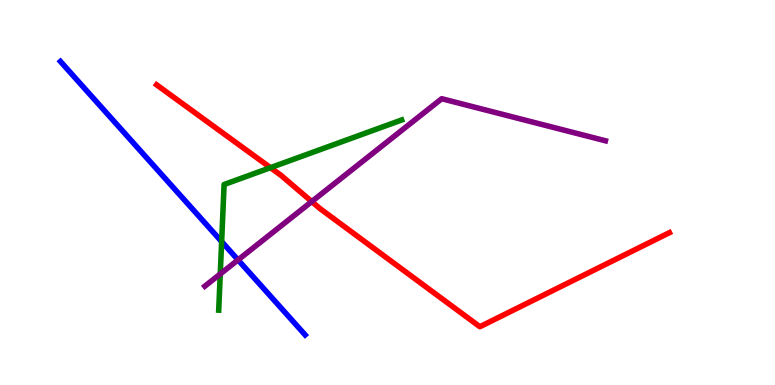[{'lines': ['blue', 'red'], 'intersections': []}, {'lines': ['green', 'red'], 'intersections': [{'x': 3.49, 'y': 5.64}]}, {'lines': ['purple', 'red'], 'intersections': [{'x': 4.02, 'y': 4.76}]}, {'lines': ['blue', 'green'], 'intersections': [{'x': 2.86, 'y': 3.72}]}, {'lines': ['blue', 'purple'], 'intersections': [{'x': 3.07, 'y': 3.25}]}, {'lines': ['green', 'purple'], 'intersections': [{'x': 2.84, 'y': 2.88}]}]